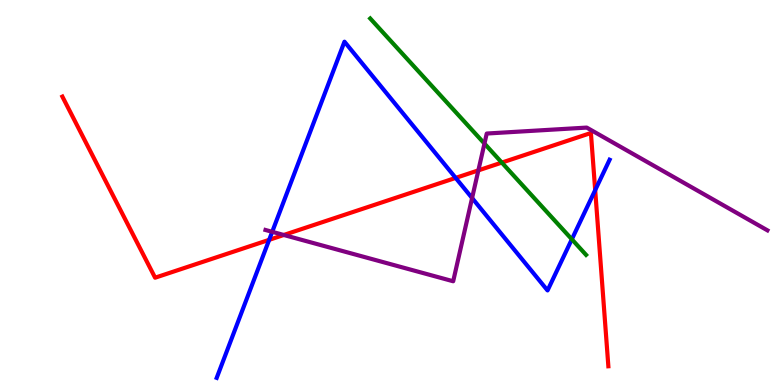[{'lines': ['blue', 'red'], 'intersections': [{'x': 3.47, 'y': 3.77}, {'x': 5.88, 'y': 5.38}, {'x': 7.68, 'y': 5.06}]}, {'lines': ['green', 'red'], 'intersections': [{'x': 6.47, 'y': 5.78}]}, {'lines': ['purple', 'red'], 'intersections': [{'x': 3.66, 'y': 3.9}, {'x': 6.17, 'y': 5.57}]}, {'lines': ['blue', 'green'], 'intersections': [{'x': 7.38, 'y': 3.78}]}, {'lines': ['blue', 'purple'], 'intersections': [{'x': 3.51, 'y': 3.98}, {'x': 6.09, 'y': 4.86}]}, {'lines': ['green', 'purple'], 'intersections': [{'x': 6.25, 'y': 6.27}]}]